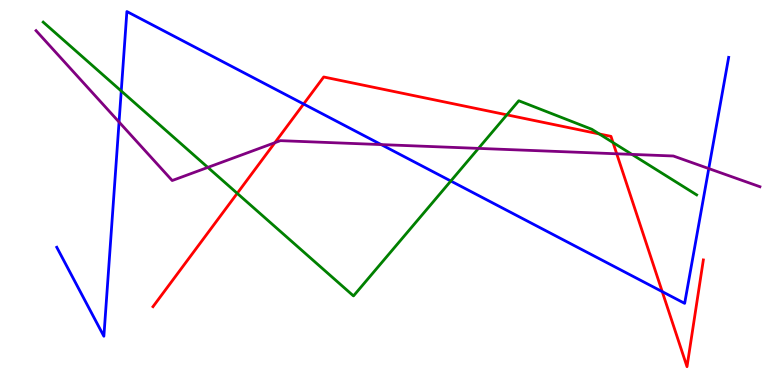[{'lines': ['blue', 'red'], 'intersections': [{'x': 3.92, 'y': 7.3}, {'x': 8.54, 'y': 2.43}]}, {'lines': ['green', 'red'], 'intersections': [{'x': 3.06, 'y': 4.98}, {'x': 6.54, 'y': 7.02}, {'x': 7.73, 'y': 6.52}, {'x': 7.91, 'y': 6.3}]}, {'lines': ['purple', 'red'], 'intersections': [{'x': 3.55, 'y': 6.29}, {'x': 7.96, 'y': 6.01}]}, {'lines': ['blue', 'green'], 'intersections': [{'x': 1.56, 'y': 7.64}, {'x': 5.82, 'y': 5.3}]}, {'lines': ['blue', 'purple'], 'intersections': [{'x': 1.54, 'y': 6.83}, {'x': 4.92, 'y': 6.24}, {'x': 9.15, 'y': 5.62}]}, {'lines': ['green', 'purple'], 'intersections': [{'x': 2.68, 'y': 5.65}, {'x': 6.17, 'y': 6.15}, {'x': 8.15, 'y': 5.99}]}]